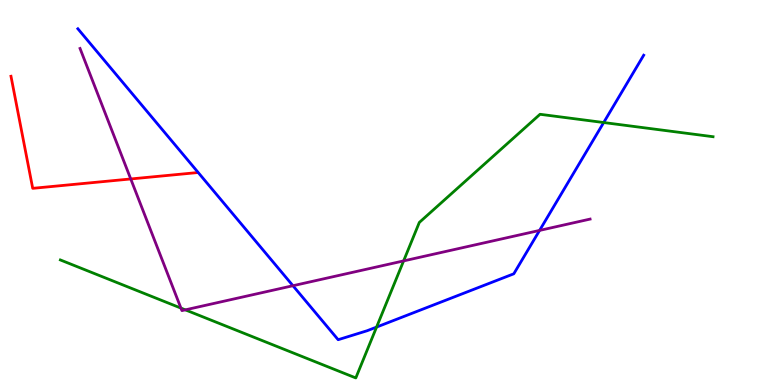[{'lines': ['blue', 'red'], 'intersections': []}, {'lines': ['green', 'red'], 'intersections': []}, {'lines': ['purple', 'red'], 'intersections': [{'x': 1.69, 'y': 5.35}]}, {'lines': ['blue', 'green'], 'intersections': [{'x': 4.86, 'y': 1.5}, {'x': 7.79, 'y': 6.82}]}, {'lines': ['blue', 'purple'], 'intersections': [{'x': 3.78, 'y': 2.58}, {'x': 6.96, 'y': 4.02}]}, {'lines': ['green', 'purple'], 'intersections': [{'x': 2.33, 'y': 2.0}, {'x': 2.39, 'y': 1.95}, {'x': 5.21, 'y': 3.22}]}]